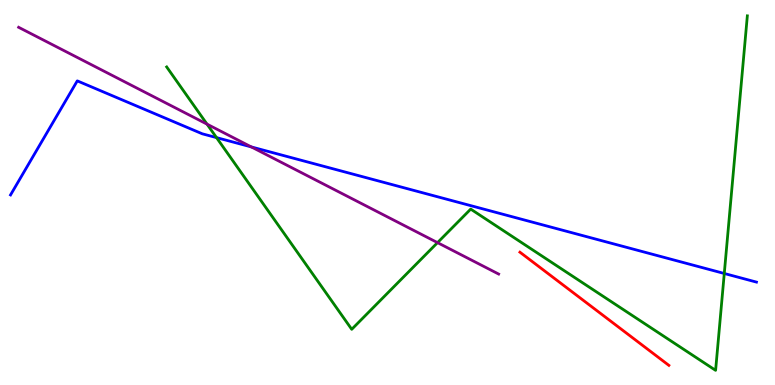[{'lines': ['blue', 'red'], 'intersections': []}, {'lines': ['green', 'red'], 'intersections': []}, {'lines': ['purple', 'red'], 'intersections': []}, {'lines': ['blue', 'green'], 'intersections': [{'x': 2.79, 'y': 6.43}, {'x': 9.35, 'y': 2.9}]}, {'lines': ['blue', 'purple'], 'intersections': [{'x': 3.24, 'y': 6.18}]}, {'lines': ['green', 'purple'], 'intersections': [{'x': 2.67, 'y': 6.78}, {'x': 5.65, 'y': 3.7}]}]